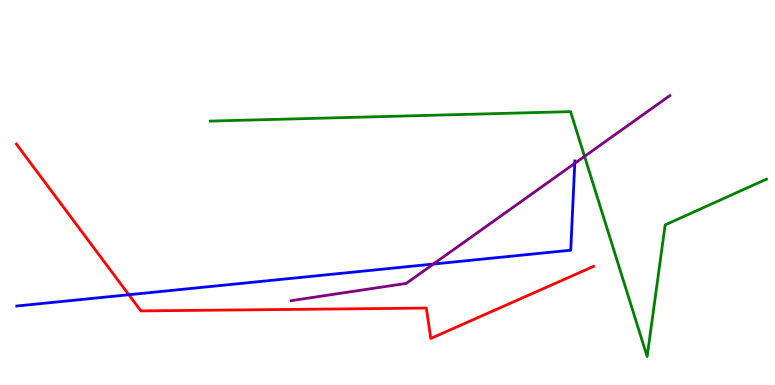[{'lines': ['blue', 'red'], 'intersections': [{'x': 1.66, 'y': 2.34}]}, {'lines': ['green', 'red'], 'intersections': []}, {'lines': ['purple', 'red'], 'intersections': []}, {'lines': ['blue', 'green'], 'intersections': []}, {'lines': ['blue', 'purple'], 'intersections': [{'x': 5.59, 'y': 3.14}, {'x': 7.42, 'y': 5.76}]}, {'lines': ['green', 'purple'], 'intersections': [{'x': 7.54, 'y': 5.94}]}]